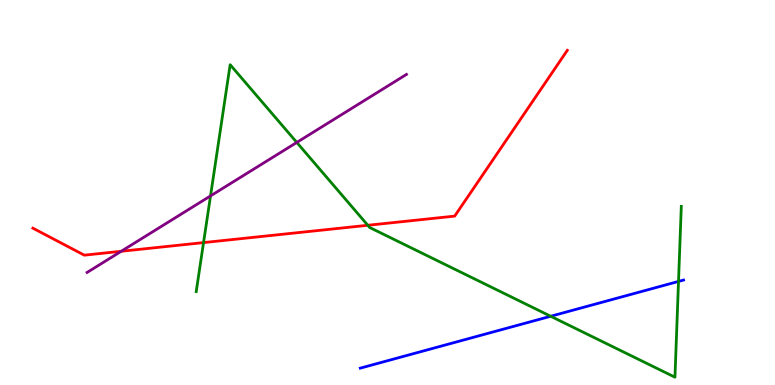[{'lines': ['blue', 'red'], 'intersections': []}, {'lines': ['green', 'red'], 'intersections': [{'x': 2.63, 'y': 3.7}, {'x': 4.75, 'y': 4.15}]}, {'lines': ['purple', 'red'], 'intersections': [{'x': 1.56, 'y': 3.47}]}, {'lines': ['blue', 'green'], 'intersections': [{'x': 7.11, 'y': 1.79}, {'x': 8.76, 'y': 2.69}]}, {'lines': ['blue', 'purple'], 'intersections': []}, {'lines': ['green', 'purple'], 'intersections': [{'x': 2.72, 'y': 4.91}, {'x': 3.83, 'y': 6.3}]}]